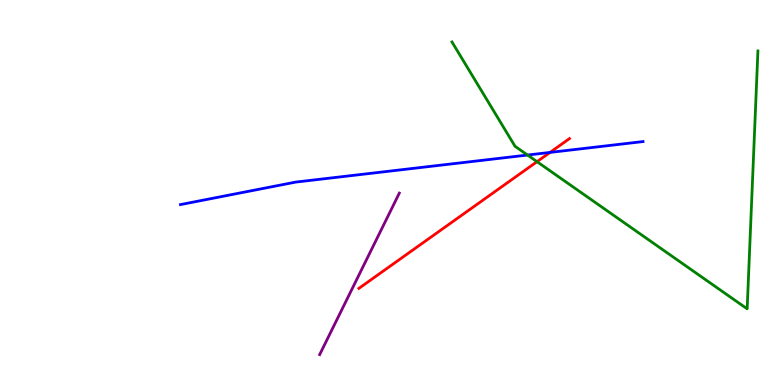[{'lines': ['blue', 'red'], 'intersections': [{'x': 7.1, 'y': 6.04}]}, {'lines': ['green', 'red'], 'intersections': [{'x': 6.93, 'y': 5.8}]}, {'lines': ['purple', 'red'], 'intersections': []}, {'lines': ['blue', 'green'], 'intersections': [{'x': 6.81, 'y': 5.97}]}, {'lines': ['blue', 'purple'], 'intersections': []}, {'lines': ['green', 'purple'], 'intersections': []}]